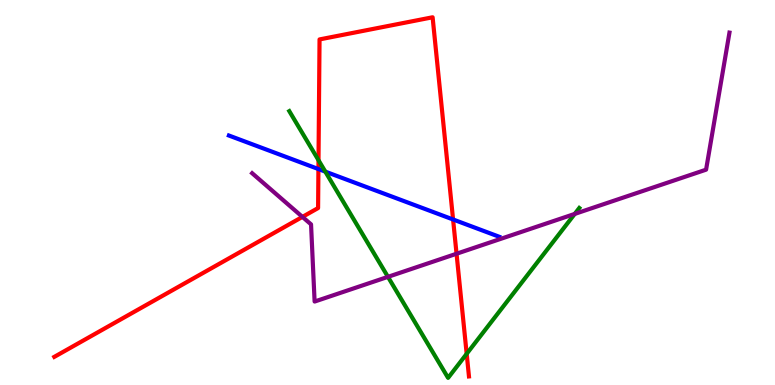[{'lines': ['blue', 'red'], 'intersections': [{'x': 4.11, 'y': 5.61}, {'x': 5.85, 'y': 4.3}]}, {'lines': ['green', 'red'], 'intersections': [{'x': 4.11, 'y': 5.84}, {'x': 6.02, 'y': 0.81}]}, {'lines': ['purple', 'red'], 'intersections': [{'x': 3.9, 'y': 4.37}, {'x': 5.89, 'y': 3.41}]}, {'lines': ['blue', 'green'], 'intersections': [{'x': 4.2, 'y': 5.54}]}, {'lines': ['blue', 'purple'], 'intersections': []}, {'lines': ['green', 'purple'], 'intersections': [{'x': 5.01, 'y': 2.81}, {'x': 7.42, 'y': 4.44}]}]